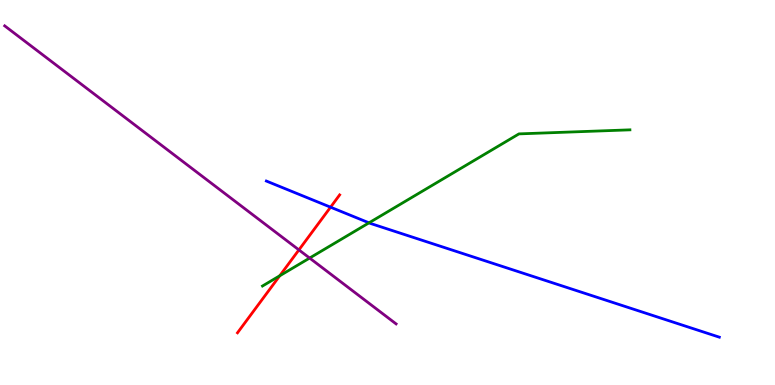[{'lines': ['blue', 'red'], 'intersections': [{'x': 4.27, 'y': 4.62}]}, {'lines': ['green', 'red'], 'intersections': [{'x': 3.61, 'y': 2.84}]}, {'lines': ['purple', 'red'], 'intersections': [{'x': 3.86, 'y': 3.51}]}, {'lines': ['blue', 'green'], 'intersections': [{'x': 4.76, 'y': 4.21}]}, {'lines': ['blue', 'purple'], 'intersections': []}, {'lines': ['green', 'purple'], 'intersections': [{'x': 4.0, 'y': 3.3}]}]